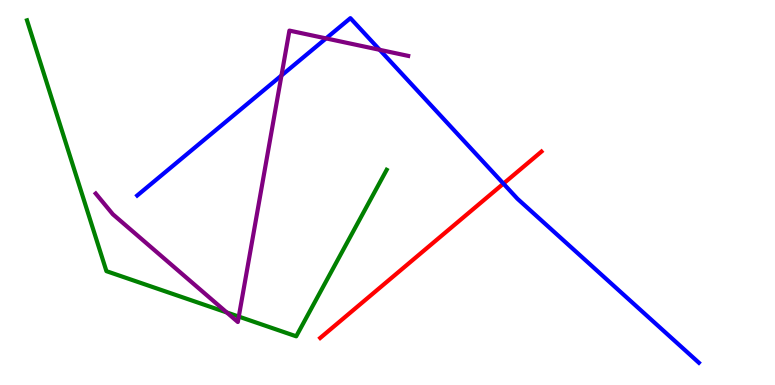[{'lines': ['blue', 'red'], 'intersections': [{'x': 6.5, 'y': 5.23}]}, {'lines': ['green', 'red'], 'intersections': []}, {'lines': ['purple', 'red'], 'intersections': []}, {'lines': ['blue', 'green'], 'intersections': []}, {'lines': ['blue', 'purple'], 'intersections': [{'x': 3.63, 'y': 8.04}, {'x': 4.21, 'y': 9.0}, {'x': 4.9, 'y': 8.71}]}, {'lines': ['green', 'purple'], 'intersections': [{'x': 2.93, 'y': 1.88}, {'x': 3.08, 'y': 1.78}]}]